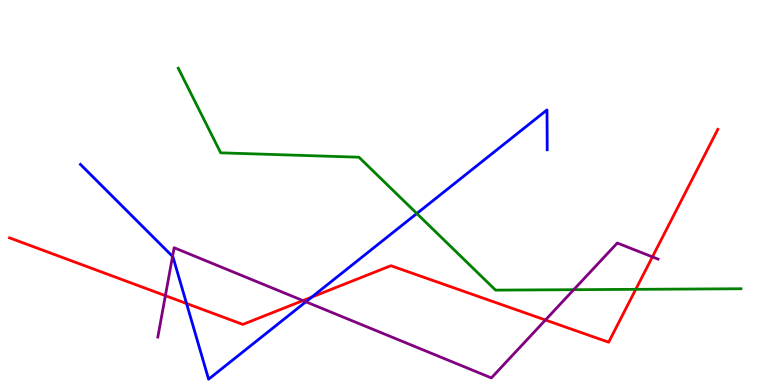[{'lines': ['blue', 'red'], 'intersections': [{'x': 2.41, 'y': 2.12}, {'x': 4.02, 'y': 2.28}]}, {'lines': ['green', 'red'], 'intersections': [{'x': 8.2, 'y': 2.48}]}, {'lines': ['purple', 'red'], 'intersections': [{'x': 2.13, 'y': 2.32}, {'x': 3.91, 'y': 2.19}, {'x': 7.04, 'y': 1.69}, {'x': 8.42, 'y': 3.33}]}, {'lines': ['blue', 'green'], 'intersections': [{'x': 5.38, 'y': 4.45}]}, {'lines': ['blue', 'purple'], 'intersections': [{'x': 2.23, 'y': 3.34}, {'x': 3.95, 'y': 2.16}]}, {'lines': ['green', 'purple'], 'intersections': [{'x': 7.4, 'y': 2.48}]}]